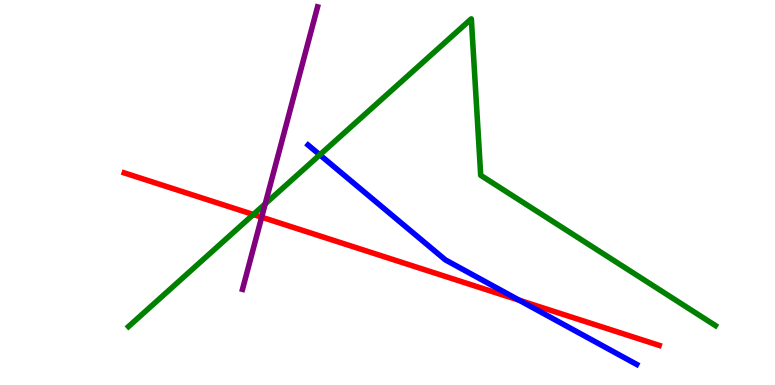[{'lines': ['blue', 'red'], 'intersections': [{'x': 6.7, 'y': 2.2}]}, {'lines': ['green', 'red'], 'intersections': [{'x': 3.27, 'y': 4.43}]}, {'lines': ['purple', 'red'], 'intersections': [{'x': 3.38, 'y': 4.36}]}, {'lines': ['blue', 'green'], 'intersections': [{'x': 4.13, 'y': 5.98}]}, {'lines': ['blue', 'purple'], 'intersections': []}, {'lines': ['green', 'purple'], 'intersections': [{'x': 3.42, 'y': 4.71}]}]